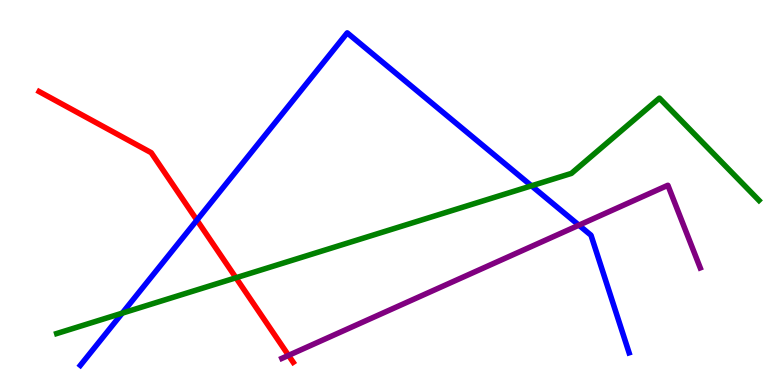[{'lines': ['blue', 'red'], 'intersections': [{'x': 2.54, 'y': 4.28}]}, {'lines': ['green', 'red'], 'intersections': [{'x': 3.04, 'y': 2.79}]}, {'lines': ['purple', 'red'], 'intersections': [{'x': 3.72, 'y': 0.769}]}, {'lines': ['blue', 'green'], 'intersections': [{'x': 1.58, 'y': 1.87}, {'x': 6.86, 'y': 5.17}]}, {'lines': ['blue', 'purple'], 'intersections': [{'x': 7.47, 'y': 4.15}]}, {'lines': ['green', 'purple'], 'intersections': []}]